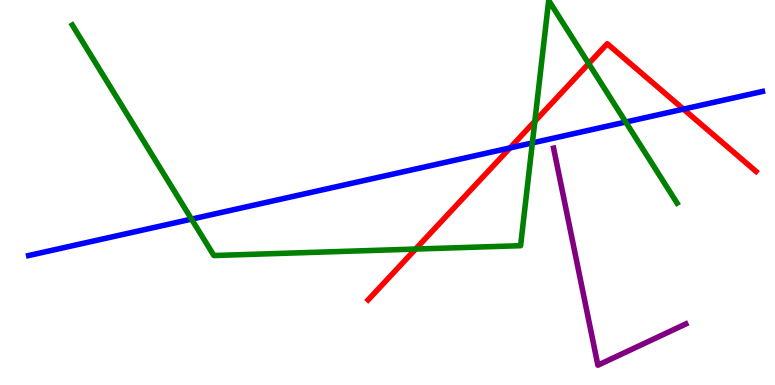[{'lines': ['blue', 'red'], 'intersections': [{'x': 6.58, 'y': 6.16}, {'x': 8.82, 'y': 7.17}]}, {'lines': ['green', 'red'], 'intersections': [{'x': 5.36, 'y': 3.53}, {'x': 6.9, 'y': 6.85}, {'x': 7.6, 'y': 8.35}]}, {'lines': ['purple', 'red'], 'intersections': []}, {'lines': ['blue', 'green'], 'intersections': [{'x': 2.47, 'y': 4.31}, {'x': 6.87, 'y': 6.29}, {'x': 8.07, 'y': 6.83}]}, {'lines': ['blue', 'purple'], 'intersections': []}, {'lines': ['green', 'purple'], 'intersections': []}]